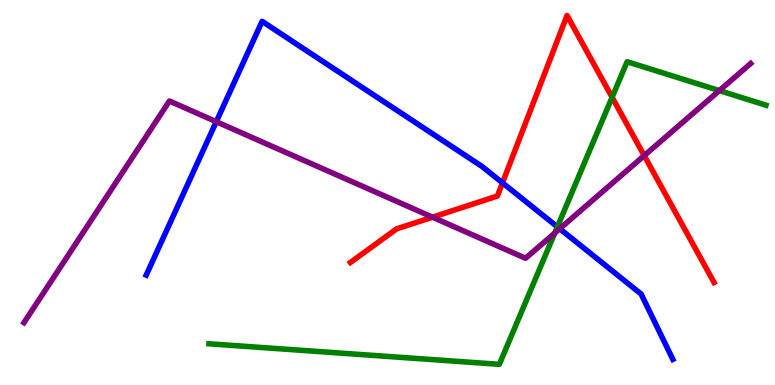[{'lines': ['blue', 'red'], 'intersections': [{'x': 6.48, 'y': 5.25}]}, {'lines': ['green', 'red'], 'intersections': [{'x': 7.9, 'y': 7.47}]}, {'lines': ['purple', 'red'], 'intersections': [{'x': 5.58, 'y': 4.36}, {'x': 8.31, 'y': 5.96}]}, {'lines': ['blue', 'green'], 'intersections': [{'x': 7.19, 'y': 4.11}]}, {'lines': ['blue', 'purple'], 'intersections': [{'x': 2.79, 'y': 6.84}, {'x': 7.22, 'y': 4.06}]}, {'lines': ['green', 'purple'], 'intersections': [{'x': 7.16, 'y': 3.95}, {'x': 9.28, 'y': 7.65}]}]